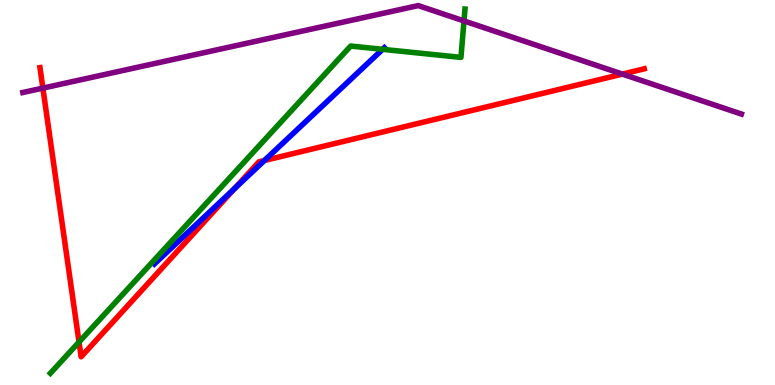[{'lines': ['blue', 'red'], 'intersections': [{'x': 3.03, 'y': 5.1}, {'x': 3.41, 'y': 5.83}]}, {'lines': ['green', 'red'], 'intersections': [{'x': 1.02, 'y': 1.12}]}, {'lines': ['purple', 'red'], 'intersections': [{'x': 0.553, 'y': 7.71}, {'x': 8.03, 'y': 8.08}]}, {'lines': ['blue', 'green'], 'intersections': [{'x': 4.94, 'y': 8.72}]}, {'lines': ['blue', 'purple'], 'intersections': []}, {'lines': ['green', 'purple'], 'intersections': [{'x': 5.99, 'y': 9.46}]}]